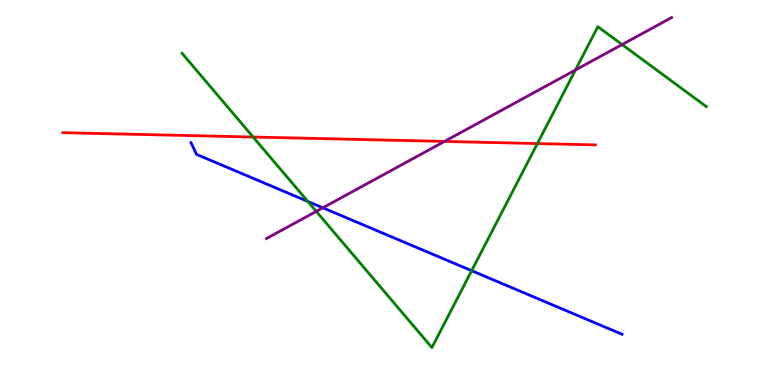[{'lines': ['blue', 'red'], 'intersections': []}, {'lines': ['green', 'red'], 'intersections': [{'x': 3.27, 'y': 6.44}, {'x': 6.93, 'y': 6.27}]}, {'lines': ['purple', 'red'], 'intersections': [{'x': 5.74, 'y': 6.33}]}, {'lines': ['blue', 'green'], 'intersections': [{'x': 3.97, 'y': 4.77}, {'x': 6.09, 'y': 2.97}]}, {'lines': ['blue', 'purple'], 'intersections': [{'x': 4.17, 'y': 4.6}]}, {'lines': ['green', 'purple'], 'intersections': [{'x': 4.08, 'y': 4.51}, {'x': 7.43, 'y': 8.18}, {'x': 8.03, 'y': 8.84}]}]